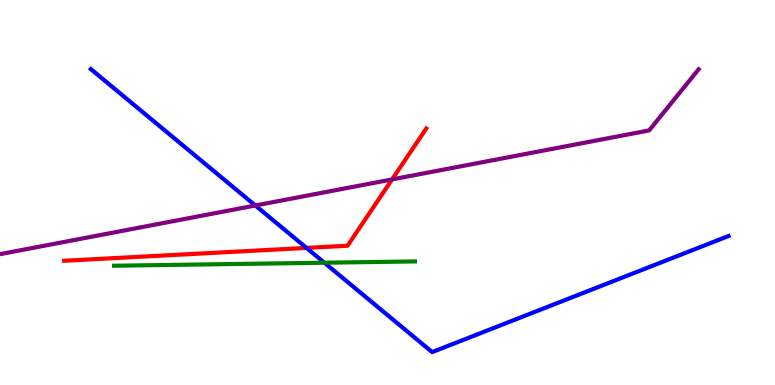[{'lines': ['blue', 'red'], 'intersections': [{'x': 3.95, 'y': 3.56}]}, {'lines': ['green', 'red'], 'intersections': []}, {'lines': ['purple', 'red'], 'intersections': [{'x': 5.06, 'y': 5.34}]}, {'lines': ['blue', 'green'], 'intersections': [{'x': 4.19, 'y': 3.18}]}, {'lines': ['blue', 'purple'], 'intersections': [{'x': 3.29, 'y': 4.66}]}, {'lines': ['green', 'purple'], 'intersections': []}]